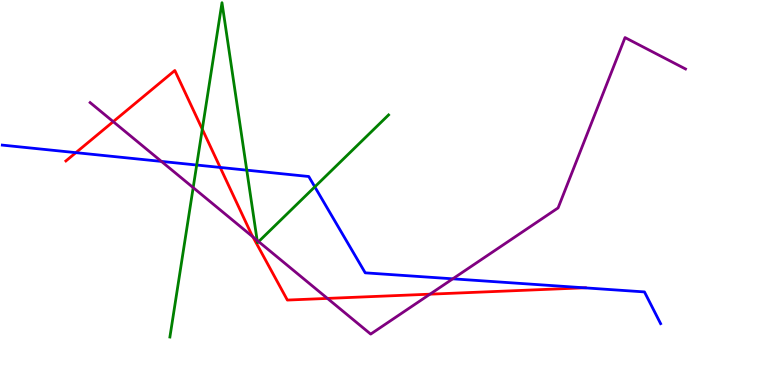[{'lines': ['blue', 'red'], 'intersections': [{'x': 0.979, 'y': 6.04}, {'x': 2.84, 'y': 5.65}, {'x': 7.54, 'y': 2.52}]}, {'lines': ['green', 'red'], 'intersections': [{'x': 2.61, 'y': 6.64}]}, {'lines': ['purple', 'red'], 'intersections': [{'x': 1.46, 'y': 6.84}, {'x': 3.26, 'y': 3.85}, {'x': 4.23, 'y': 2.25}, {'x': 5.55, 'y': 2.36}]}, {'lines': ['blue', 'green'], 'intersections': [{'x': 2.54, 'y': 5.71}, {'x': 3.18, 'y': 5.58}, {'x': 4.06, 'y': 5.15}]}, {'lines': ['blue', 'purple'], 'intersections': [{'x': 2.08, 'y': 5.81}, {'x': 5.84, 'y': 2.76}]}, {'lines': ['green', 'purple'], 'intersections': [{'x': 2.49, 'y': 5.13}, {'x': 3.32, 'y': 3.76}, {'x': 3.34, 'y': 3.72}]}]